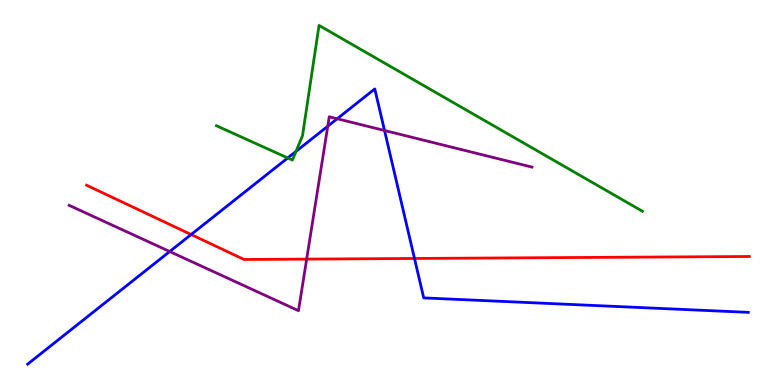[{'lines': ['blue', 'red'], 'intersections': [{'x': 2.47, 'y': 3.91}, {'x': 5.35, 'y': 3.29}]}, {'lines': ['green', 'red'], 'intersections': []}, {'lines': ['purple', 'red'], 'intersections': [{'x': 3.96, 'y': 3.27}]}, {'lines': ['blue', 'green'], 'intersections': [{'x': 3.71, 'y': 5.9}, {'x': 3.82, 'y': 6.07}]}, {'lines': ['blue', 'purple'], 'intersections': [{'x': 2.19, 'y': 3.47}, {'x': 4.23, 'y': 6.72}, {'x': 4.35, 'y': 6.92}, {'x': 4.96, 'y': 6.61}]}, {'lines': ['green', 'purple'], 'intersections': []}]